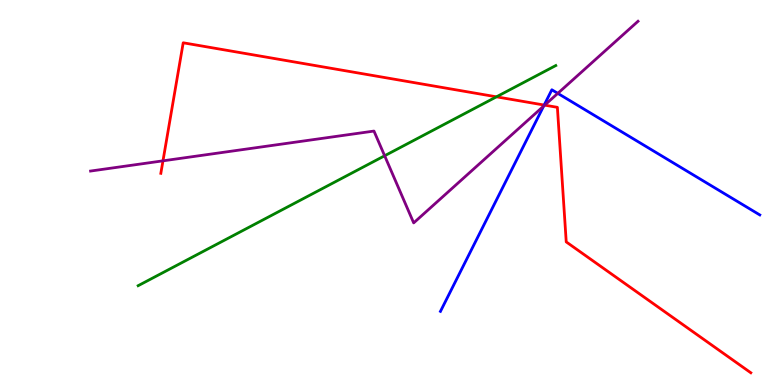[{'lines': ['blue', 'red'], 'intersections': [{'x': 7.02, 'y': 7.27}]}, {'lines': ['green', 'red'], 'intersections': [{'x': 6.41, 'y': 7.49}]}, {'lines': ['purple', 'red'], 'intersections': [{'x': 2.1, 'y': 5.82}, {'x': 7.03, 'y': 7.27}]}, {'lines': ['blue', 'green'], 'intersections': []}, {'lines': ['blue', 'purple'], 'intersections': [{'x': 7.01, 'y': 7.24}, {'x': 7.2, 'y': 7.57}]}, {'lines': ['green', 'purple'], 'intersections': [{'x': 4.96, 'y': 5.95}]}]